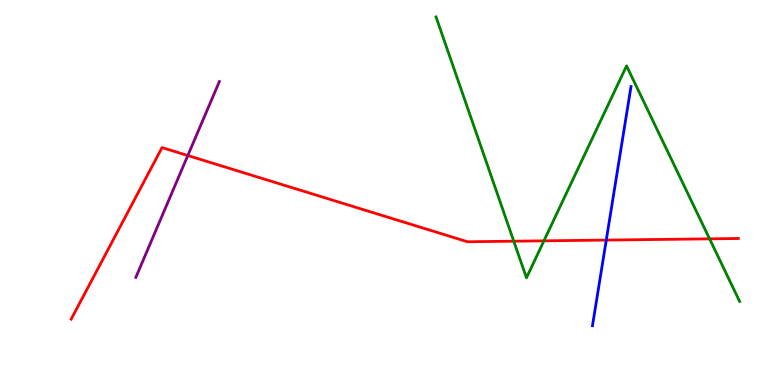[{'lines': ['blue', 'red'], 'intersections': [{'x': 7.82, 'y': 3.76}]}, {'lines': ['green', 'red'], 'intersections': [{'x': 6.63, 'y': 3.74}, {'x': 7.02, 'y': 3.74}, {'x': 9.16, 'y': 3.8}]}, {'lines': ['purple', 'red'], 'intersections': [{'x': 2.42, 'y': 5.96}]}, {'lines': ['blue', 'green'], 'intersections': []}, {'lines': ['blue', 'purple'], 'intersections': []}, {'lines': ['green', 'purple'], 'intersections': []}]